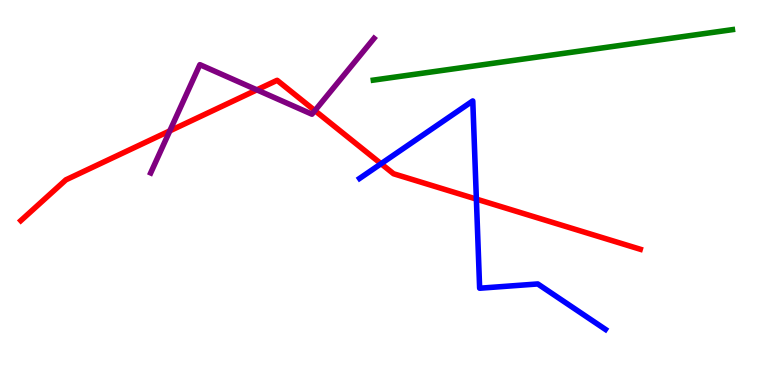[{'lines': ['blue', 'red'], 'intersections': [{'x': 4.92, 'y': 5.75}, {'x': 6.15, 'y': 4.83}]}, {'lines': ['green', 'red'], 'intersections': []}, {'lines': ['purple', 'red'], 'intersections': [{'x': 2.19, 'y': 6.6}, {'x': 3.31, 'y': 7.67}, {'x': 4.06, 'y': 7.13}]}, {'lines': ['blue', 'green'], 'intersections': []}, {'lines': ['blue', 'purple'], 'intersections': []}, {'lines': ['green', 'purple'], 'intersections': []}]